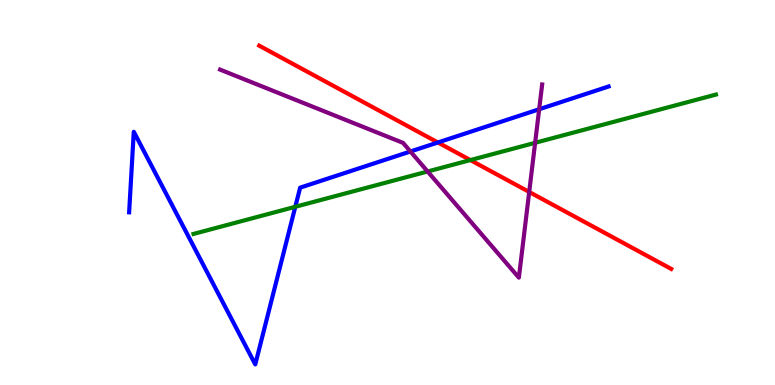[{'lines': ['blue', 'red'], 'intersections': [{'x': 5.65, 'y': 6.3}]}, {'lines': ['green', 'red'], 'intersections': [{'x': 6.07, 'y': 5.84}]}, {'lines': ['purple', 'red'], 'intersections': [{'x': 6.83, 'y': 5.01}]}, {'lines': ['blue', 'green'], 'intersections': [{'x': 3.81, 'y': 4.63}]}, {'lines': ['blue', 'purple'], 'intersections': [{'x': 5.3, 'y': 6.07}, {'x': 6.96, 'y': 7.16}]}, {'lines': ['green', 'purple'], 'intersections': [{'x': 5.52, 'y': 5.55}, {'x': 6.9, 'y': 6.29}]}]